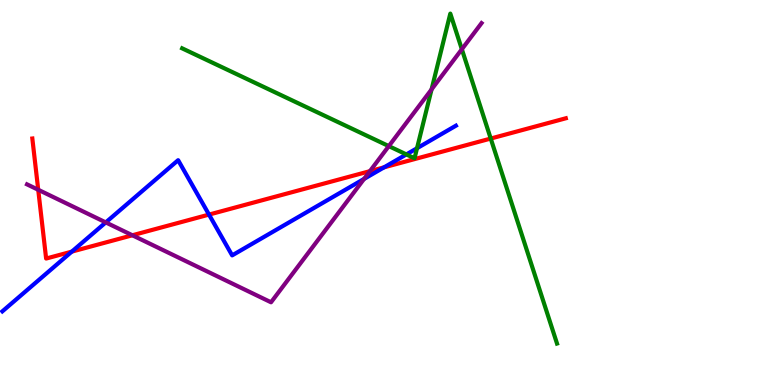[{'lines': ['blue', 'red'], 'intersections': [{'x': 0.927, 'y': 3.46}, {'x': 2.7, 'y': 4.43}, {'x': 4.96, 'y': 5.65}]}, {'lines': ['green', 'red'], 'intersections': [{'x': 6.33, 'y': 6.4}]}, {'lines': ['purple', 'red'], 'intersections': [{'x': 0.493, 'y': 5.07}, {'x': 1.71, 'y': 3.89}, {'x': 4.77, 'y': 5.55}]}, {'lines': ['blue', 'green'], 'intersections': [{'x': 5.24, 'y': 5.99}, {'x': 5.38, 'y': 6.15}]}, {'lines': ['blue', 'purple'], 'intersections': [{'x': 1.36, 'y': 4.22}, {'x': 4.7, 'y': 5.35}]}, {'lines': ['green', 'purple'], 'intersections': [{'x': 5.02, 'y': 6.2}, {'x': 5.57, 'y': 7.68}, {'x': 5.96, 'y': 8.72}]}]